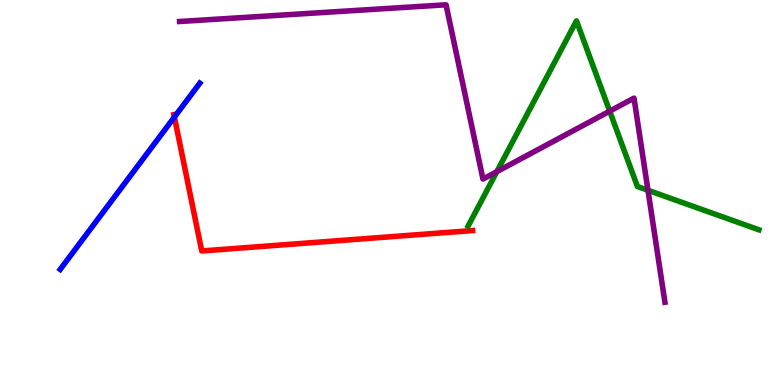[{'lines': ['blue', 'red'], 'intersections': [{'x': 2.25, 'y': 6.96}]}, {'lines': ['green', 'red'], 'intersections': []}, {'lines': ['purple', 'red'], 'intersections': []}, {'lines': ['blue', 'green'], 'intersections': []}, {'lines': ['blue', 'purple'], 'intersections': []}, {'lines': ['green', 'purple'], 'intersections': [{'x': 6.41, 'y': 5.54}, {'x': 7.87, 'y': 7.11}, {'x': 8.36, 'y': 5.06}]}]